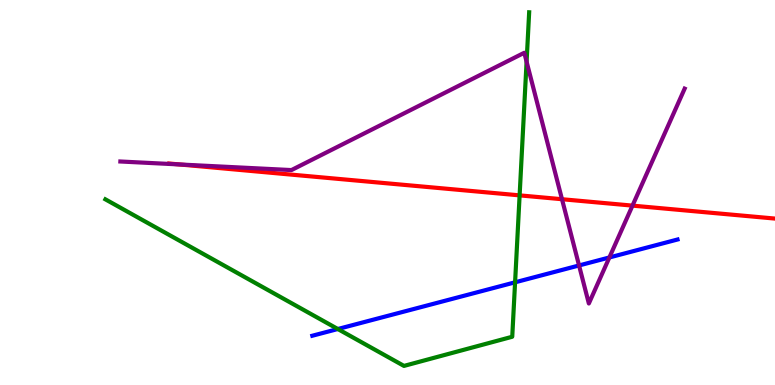[{'lines': ['blue', 'red'], 'intersections': []}, {'lines': ['green', 'red'], 'intersections': [{'x': 6.7, 'y': 4.93}]}, {'lines': ['purple', 'red'], 'intersections': [{'x': 2.32, 'y': 5.73}, {'x': 7.25, 'y': 4.83}, {'x': 8.16, 'y': 4.66}]}, {'lines': ['blue', 'green'], 'intersections': [{'x': 4.36, 'y': 1.45}, {'x': 6.65, 'y': 2.67}]}, {'lines': ['blue', 'purple'], 'intersections': [{'x': 7.47, 'y': 3.11}, {'x': 7.86, 'y': 3.31}]}, {'lines': ['green', 'purple'], 'intersections': [{'x': 6.79, 'y': 8.4}]}]